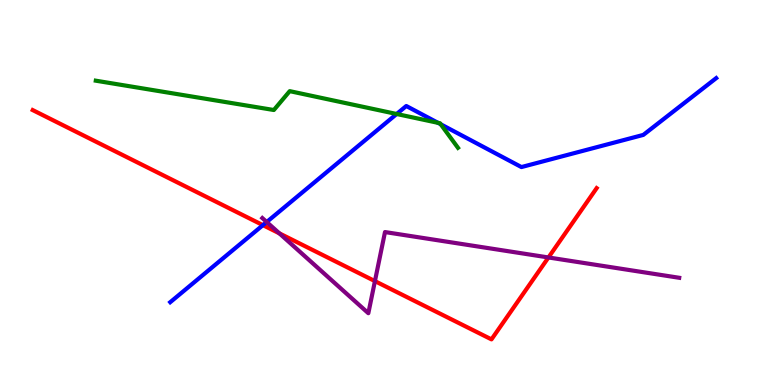[{'lines': ['blue', 'red'], 'intersections': [{'x': 3.39, 'y': 4.15}]}, {'lines': ['green', 'red'], 'intersections': []}, {'lines': ['purple', 'red'], 'intersections': [{'x': 3.6, 'y': 3.94}, {'x': 4.84, 'y': 2.7}, {'x': 7.08, 'y': 3.31}]}, {'lines': ['blue', 'green'], 'intersections': [{'x': 5.12, 'y': 7.04}, {'x': 5.65, 'y': 6.81}, {'x': 5.69, 'y': 6.77}]}, {'lines': ['blue', 'purple'], 'intersections': [{'x': 3.44, 'y': 4.23}]}, {'lines': ['green', 'purple'], 'intersections': []}]